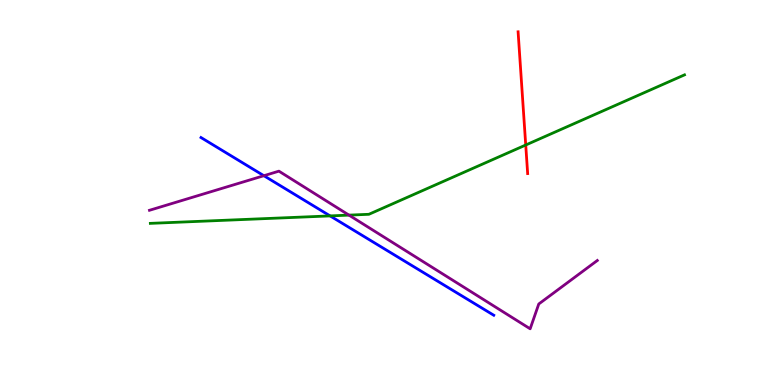[{'lines': ['blue', 'red'], 'intersections': []}, {'lines': ['green', 'red'], 'intersections': [{'x': 6.78, 'y': 6.23}]}, {'lines': ['purple', 'red'], 'intersections': []}, {'lines': ['blue', 'green'], 'intersections': [{'x': 4.26, 'y': 4.39}]}, {'lines': ['blue', 'purple'], 'intersections': [{'x': 3.4, 'y': 5.44}]}, {'lines': ['green', 'purple'], 'intersections': [{'x': 4.5, 'y': 4.41}]}]